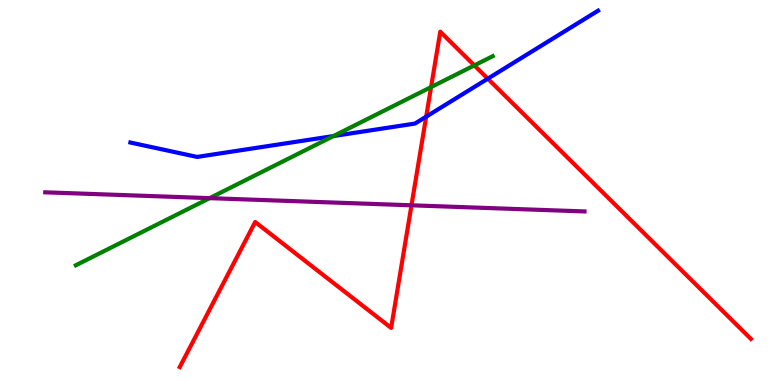[{'lines': ['blue', 'red'], 'intersections': [{'x': 5.5, 'y': 6.97}, {'x': 6.29, 'y': 7.96}]}, {'lines': ['green', 'red'], 'intersections': [{'x': 5.56, 'y': 7.74}, {'x': 6.12, 'y': 8.3}]}, {'lines': ['purple', 'red'], 'intersections': [{'x': 5.31, 'y': 4.67}]}, {'lines': ['blue', 'green'], 'intersections': [{'x': 4.3, 'y': 6.47}]}, {'lines': ['blue', 'purple'], 'intersections': []}, {'lines': ['green', 'purple'], 'intersections': [{'x': 2.71, 'y': 4.85}]}]